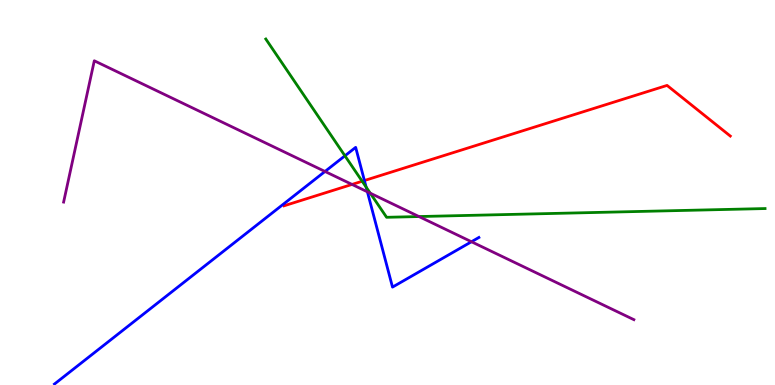[{'lines': ['blue', 'red'], 'intersections': [{'x': 4.7, 'y': 5.31}]}, {'lines': ['green', 'red'], 'intersections': [{'x': 4.67, 'y': 5.29}]}, {'lines': ['purple', 'red'], 'intersections': [{'x': 4.54, 'y': 5.21}]}, {'lines': ['blue', 'green'], 'intersections': [{'x': 4.45, 'y': 5.95}, {'x': 4.72, 'y': 5.14}]}, {'lines': ['blue', 'purple'], 'intersections': [{'x': 4.19, 'y': 5.55}, {'x': 4.74, 'y': 5.02}, {'x': 6.08, 'y': 3.72}]}, {'lines': ['green', 'purple'], 'intersections': [{'x': 4.78, 'y': 4.98}, {'x': 5.41, 'y': 4.38}]}]